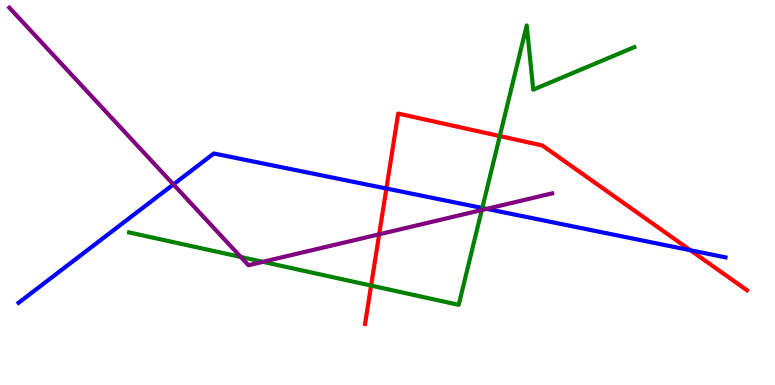[{'lines': ['blue', 'red'], 'intersections': [{'x': 4.99, 'y': 5.1}, {'x': 8.91, 'y': 3.5}]}, {'lines': ['green', 'red'], 'intersections': [{'x': 4.79, 'y': 2.58}, {'x': 6.45, 'y': 6.47}]}, {'lines': ['purple', 'red'], 'intersections': [{'x': 4.89, 'y': 3.91}]}, {'lines': ['blue', 'green'], 'intersections': [{'x': 6.22, 'y': 4.6}]}, {'lines': ['blue', 'purple'], 'intersections': [{'x': 2.24, 'y': 5.21}, {'x': 6.28, 'y': 4.57}]}, {'lines': ['green', 'purple'], 'intersections': [{'x': 3.11, 'y': 3.33}, {'x': 3.39, 'y': 3.2}, {'x': 6.22, 'y': 4.54}]}]